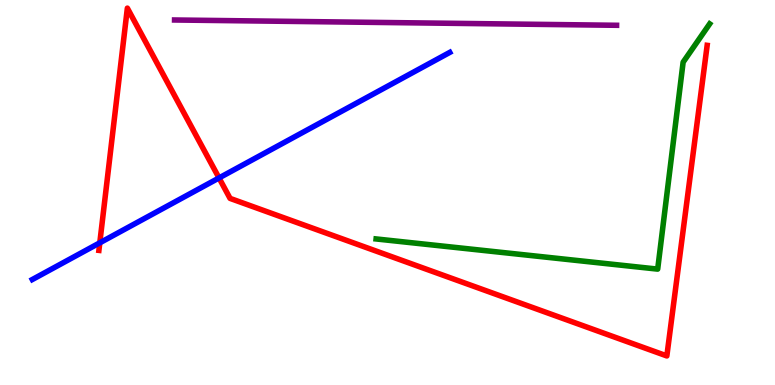[{'lines': ['blue', 'red'], 'intersections': [{'x': 1.29, 'y': 3.69}, {'x': 2.83, 'y': 5.38}]}, {'lines': ['green', 'red'], 'intersections': []}, {'lines': ['purple', 'red'], 'intersections': []}, {'lines': ['blue', 'green'], 'intersections': []}, {'lines': ['blue', 'purple'], 'intersections': []}, {'lines': ['green', 'purple'], 'intersections': []}]